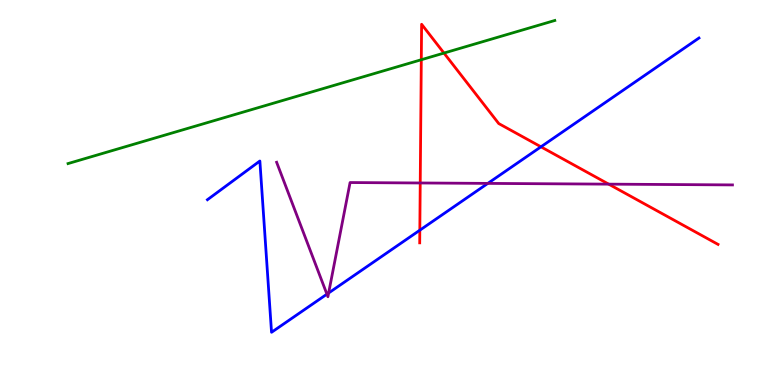[{'lines': ['blue', 'red'], 'intersections': [{'x': 5.42, 'y': 4.02}, {'x': 6.98, 'y': 6.19}]}, {'lines': ['green', 'red'], 'intersections': [{'x': 5.44, 'y': 8.45}, {'x': 5.73, 'y': 8.62}]}, {'lines': ['purple', 'red'], 'intersections': [{'x': 5.42, 'y': 5.25}, {'x': 7.85, 'y': 5.22}]}, {'lines': ['blue', 'green'], 'intersections': []}, {'lines': ['blue', 'purple'], 'intersections': [{'x': 4.22, 'y': 2.36}, {'x': 4.24, 'y': 2.39}, {'x': 6.29, 'y': 5.24}]}, {'lines': ['green', 'purple'], 'intersections': []}]